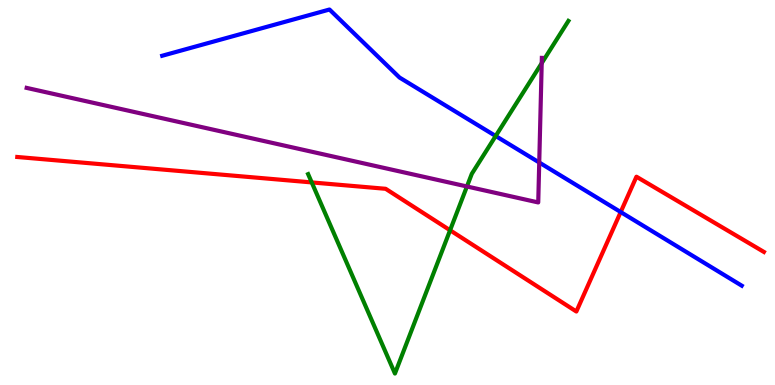[{'lines': ['blue', 'red'], 'intersections': [{'x': 8.01, 'y': 4.49}]}, {'lines': ['green', 'red'], 'intersections': [{'x': 4.02, 'y': 5.26}, {'x': 5.81, 'y': 4.02}]}, {'lines': ['purple', 'red'], 'intersections': []}, {'lines': ['blue', 'green'], 'intersections': [{'x': 6.4, 'y': 6.47}]}, {'lines': ['blue', 'purple'], 'intersections': [{'x': 6.96, 'y': 5.78}]}, {'lines': ['green', 'purple'], 'intersections': [{'x': 6.02, 'y': 5.16}, {'x': 6.99, 'y': 8.36}]}]